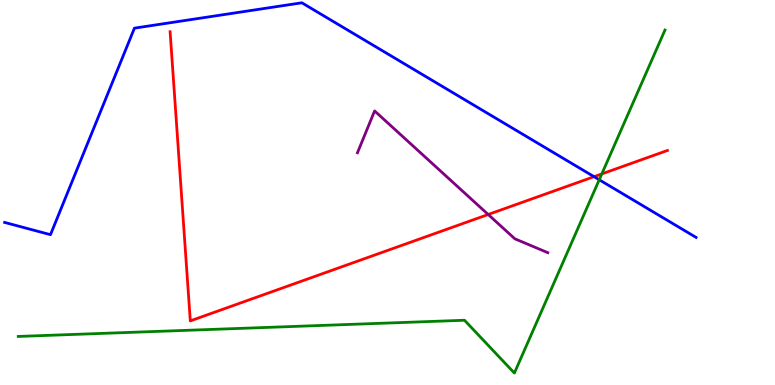[{'lines': ['blue', 'red'], 'intersections': [{'x': 7.67, 'y': 5.41}]}, {'lines': ['green', 'red'], 'intersections': [{'x': 7.77, 'y': 5.48}]}, {'lines': ['purple', 'red'], 'intersections': [{'x': 6.3, 'y': 4.43}]}, {'lines': ['blue', 'green'], 'intersections': [{'x': 7.73, 'y': 5.33}]}, {'lines': ['blue', 'purple'], 'intersections': []}, {'lines': ['green', 'purple'], 'intersections': []}]